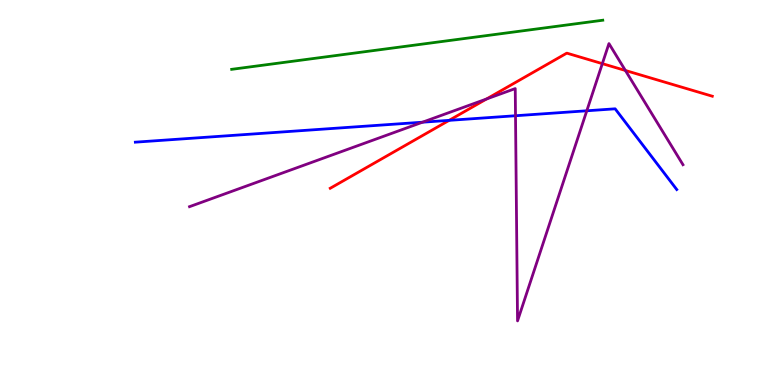[{'lines': ['blue', 'red'], 'intersections': [{'x': 5.8, 'y': 6.87}]}, {'lines': ['green', 'red'], 'intersections': []}, {'lines': ['purple', 'red'], 'intersections': [{'x': 6.28, 'y': 7.43}, {'x': 7.77, 'y': 8.35}, {'x': 8.07, 'y': 8.17}]}, {'lines': ['blue', 'green'], 'intersections': []}, {'lines': ['blue', 'purple'], 'intersections': [{'x': 5.45, 'y': 6.83}, {'x': 6.65, 'y': 6.99}, {'x': 7.57, 'y': 7.12}]}, {'lines': ['green', 'purple'], 'intersections': []}]